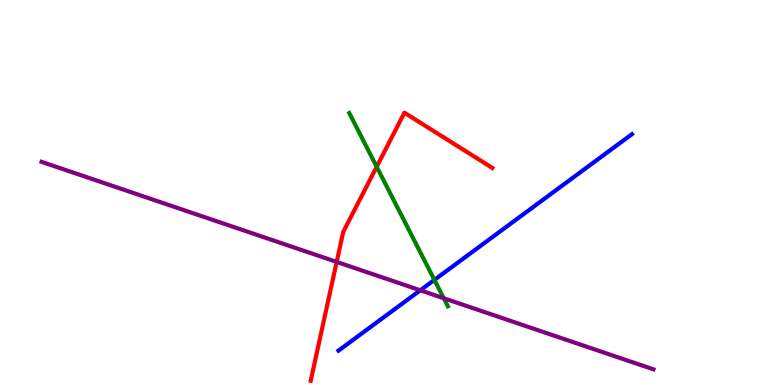[{'lines': ['blue', 'red'], 'intersections': []}, {'lines': ['green', 'red'], 'intersections': [{'x': 4.86, 'y': 5.67}]}, {'lines': ['purple', 'red'], 'intersections': [{'x': 4.34, 'y': 3.2}]}, {'lines': ['blue', 'green'], 'intersections': [{'x': 5.61, 'y': 2.73}]}, {'lines': ['blue', 'purple'], 'intersections': [{'x': 5.42, 'y': 2.46}]}, {'lines': ['green', 'purple'], 'intersections': [{'x': 5.73, 'y': 2.25}]}]